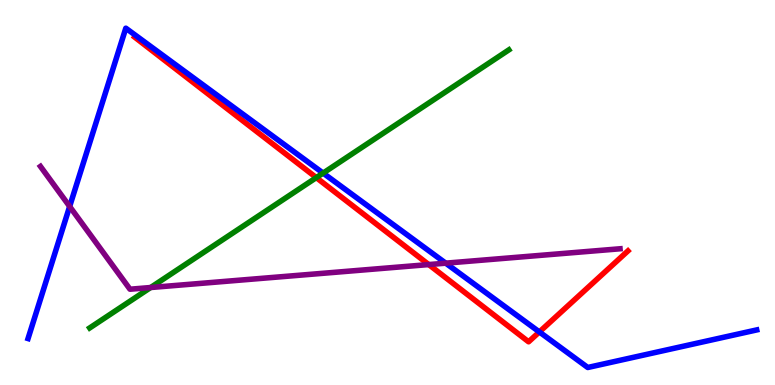[{'lines': ['blue', 'red'], 'intersections': [{'x': 6.96, 'y': 1.38}]}, {'lines': ['green', 'red'], 'intersections': [{'x': 4.08, 'y': 5.39}]}, {'lines': ['purple', 'red'], 'intersections': [{'x': 5.53, 'y': 3.13}]}, {'lines': ['blue', 'green'], 'intersections': [{'x': 4.17, 'y': 5.5}]}, {'lines': ['blue', 'purple'], 'intersections': [{'x': 0.899, 'y': 4.64}, {'x': 5.75, 'y': 3.16}]}, {'lines': ['green', 'purple'], 'intersections': [{'x': 1.94, 'y': 2.53}]}]